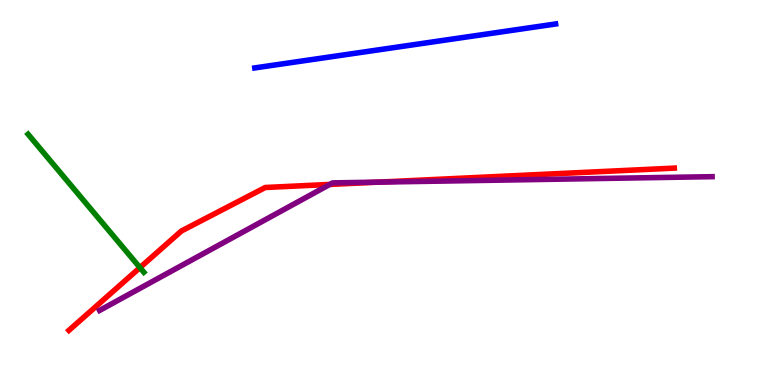[{'lines': ['blue', 'red'], 'intersections': []}, {'lines': ['green', 'red'], 'intersections': [{'x': 1.81, 'y': 3.05}]}, {'lines': ['purple', 'red'], 'intersections': [{'x': 4.26, 'y': 5.21}, {'x': 4.88, 'y': 5.27}]}, {'lines': ['blue', 'green'], 'intersections': []}, {'lines': ['blue', 'purple'], 'intersections': []}, {'lines': ['green', 'purple'], 'intersections': []}]